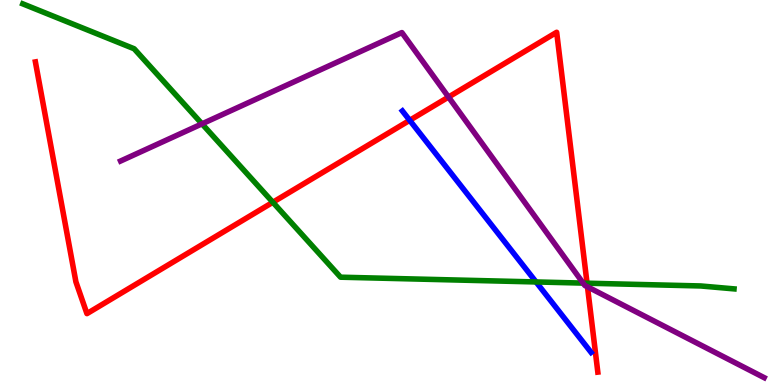[{'lines': ['blue', 'red'], 'intersections': [{'x': 5.29, 'y': 6.88}]}, {'lines': ['green', 'red'], 'intersections': [{'x': 3.52, 'y': 4.75}, {'x': 7.57, 'y': 2.64}]}, {'lines': ['purple', 'red'], 'intersections': [{'x': 5.79, 'y': 7.48}, {'x': 7.58, 'y': 2.55}]}, {'lines': ['blue', 'green'], 'intersections': [{'x': 6.92, 'y': 2.68}]}, {'lines': ['blue', 'purple'], 'intersections': []}, {'lines': ['green', 'purple'], 'intersections': [{'x': 2.61, 'y': 6.78}, {'x': 7.52, 'y': 2.65}]}]